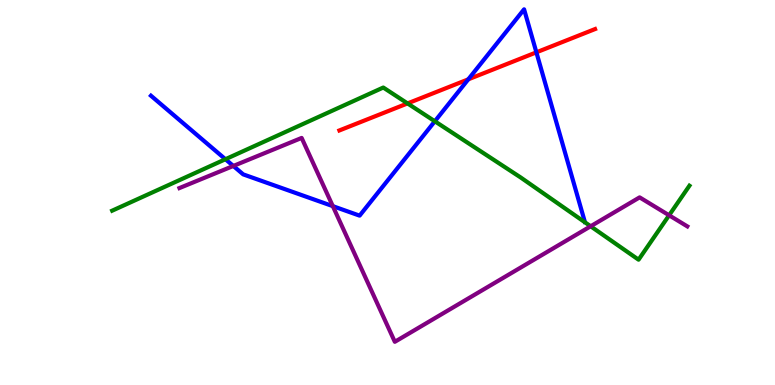[{'lines': ['blue', 'red'], 'intersections': [{'x': 6.04, 'y': 7.94}, {'x': 6.92, 'y': 8.64}]}, {'lines': ['green', 'red'], 'intersections': [{'x': 5.26, 'y': 7.31}]}, {'lines': ['purple', 'red'], 'intersections': []}, {'lines': ['blue', 'green'], 'intersections': [{'x': 2.91, 'y': 5.86}, {'x': 5.61, 'y': 6.85}]}, {'lines': ['blue', 'purple'], 'intersections': [{'x': 3.01, 'y': 5.69}, {'x': 4.29, 'y': 4.65}]}, {'lines': ['green', 'purple'], 'intersections': [{'x': 7.62, 'y': 4.12}, {'x': 8.63, 'y': 4.41}]}]